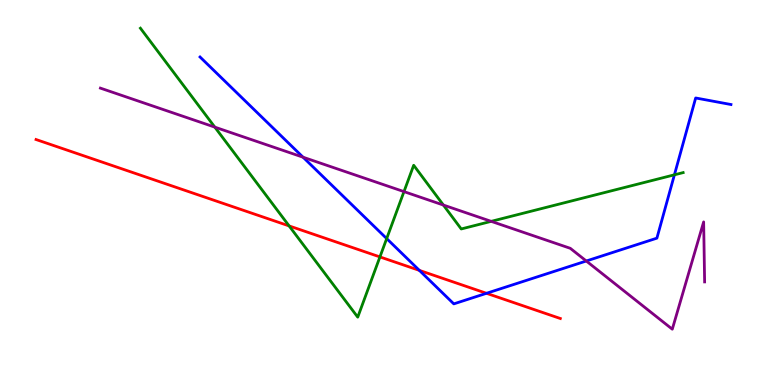[{'lines': ['blue', 'red'], 'intersections': [{'x': 5.41, 'y': 2.98}, {'x': 6.28, 'y': 2.38}]}, {'lines': ['green', 'red'], 'intersections': [{'x': 3.73, 'y': 4.13}, {'x': 4.9, 'y': 3.33}]}, {'lines': ['purple', 'red'], 'intersections': []}, {'lines': ['blue', 'green'], 'intersections': [{'x': 4.99, 'y': 3.8}, {'x': 8.7, 'y': 5.46}]}, {'lines': ['blue', 'purple'], 'intersections': [{'x': 3.91, 'y': 5.92}, {'x': 7.57, 'y': 3.22}]}, {'lines': ['green', 'purple'], 'intersections': [{'x': 2.77, 'y': 6.7}, {'x': 5.21, 'y': 5.02}, {'x': 5.72, 'y': 4.67}, {'x': 6.34, 'y': 4.25}]}]